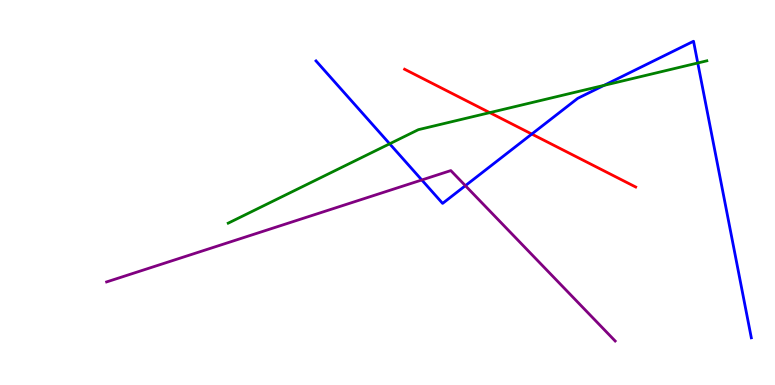[{'lines': ['blue', 'red'], 'intersections': [{'x': 6.86, 'y': 6.52}]}, {'lines': ['green', 'red'], 'intersections': [{'x': 6.32, 'y': 7.07}]}, {'lines': ['purple', 'red'], 'intersections': []}, {'lines': ['blue', 'green'], 'intersections': [{'x': 5.03, 'y': 6.27}, {'x': 7.79, 'y': 7.78}, {'x': 9.0, 'y': 8.36}]}, {'lines': ['blue', 'purple'], 'intersections': [{'x': 5.44, 'y': 5.33}, {'x': 6.0, 'y': 5.18}]}, {'lines': ['green', 'purple'], 'intersections': []}]